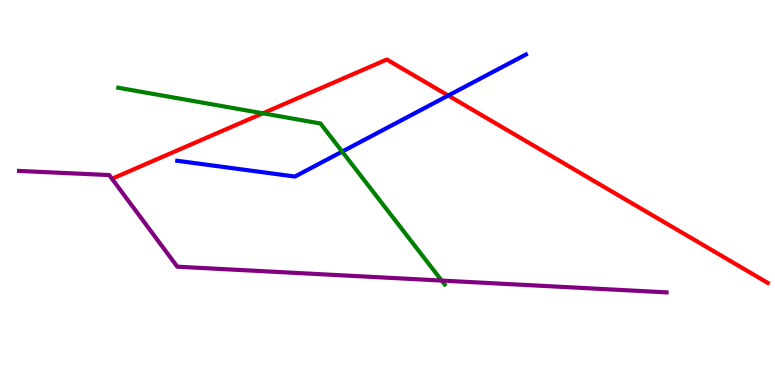[{'lines': ['blue', 'red'], 'intersections': [{'x': 5.78, 'y': 7.52}]}, {'lines': ['green', 'red'], 'intersections': [{'x': 3.39, 'y': 7.06}]}, {'lines': ['purple', 'red'], 'intersections': []}, {'lines': ['blue', 'green'], 'intersections': [{'x': 4.41, 'y': 6.06}]}, {'lines': ['blue', 'purple'], 'intersections': []}, {'lines': ['green', 'purple'], 'intersections': [{'x': 5.7, 'y': 2.71}]}]